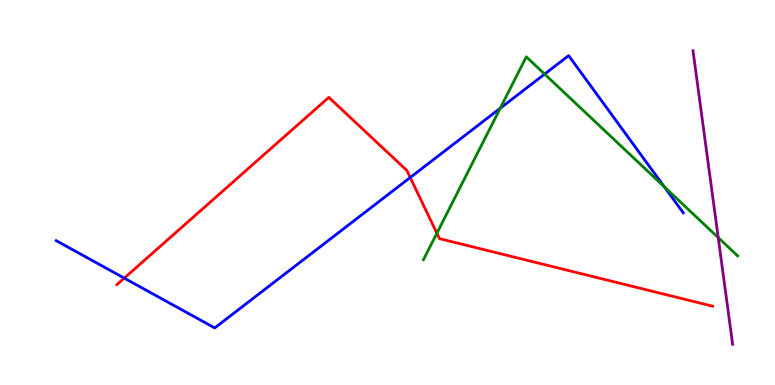[{'lines': ['blue', 'red'], 'intersections': [{'x': 1.6, 'y': 2.78}, {'x': 5.29, 'y': 5.39}]}, {'lines': ['green', 'red'], 'intersections': [{'x': 5.64, 'y': 3.94}]}, {'lines': ['purple', 'red'], 'intersections': []}, {'lines': ['blue', 'green'], 'intersections': [{'x': 6.45, 'y': 7.19}, {'x': 7.03, 'y': 8.08}, {'x': 8.57, 'y': 5.15}]}, {'lines': ['blue', 'purple'], 'intersections': []}, {'lines': ['green', 'purple'], 'intersections': [{'x': 9.27, 'y': 3.83}]}]